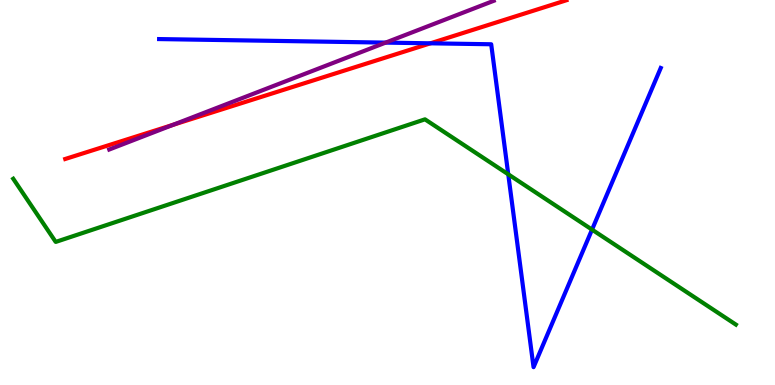[{'lines': ['blue', 'red'], 'intersections': [{'x': 5.55, 'y': 8.87}]}, {'lines': ['green', 'red'], 'intersections': []}, {'lines': ['purple', 'red'], 'intersections': [{'x': 2.23, 'y': 6.76}]}, {'lines': ['blue', 'green'], 'intersections': [{'x': 6.56, 'y': 5.47}, {'x': 7.64, 'y': 4.04}]}, {'lines': ['blue', 'purple'], 'intersections': [{'x': 4.98, 'y': 8.89}]}, {'lines': ['green', 'purple'], 'intersections': []}]